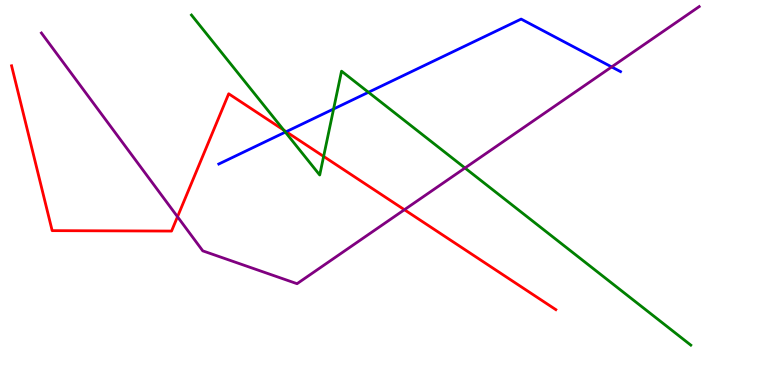[{'lines': ['blue', 'red'], 'intersections': [{'x': 3.69, 'y': 6.58}]}, {'lines': ['green', 'red'], 'intersections': [{'x': 3.66, 'y': 6.62}, {'x': 4.18, 'y': 5.94}]}, {'lines': ['purple', 'red'], 'intersections': [{'x': 2.29, 'y': 4.37}, {'x': 5.22, 'y': 4.55}]}, {'lines': ['blue', 'green'], 'intersections': [{'x': 3.68, 'y': 6.57}, {'x': 4.3, 'y': 7.17}, {'x': 4.75, 'y': 7.6}]}, {'lines': ['blue', 'purple'], 'intersections': [{'x': 7.89, 'y': 8.26}]}, {'lines': ['green', 'purple'], 'intersections': [{'x': 6.0, 'y': 5.64}]}]